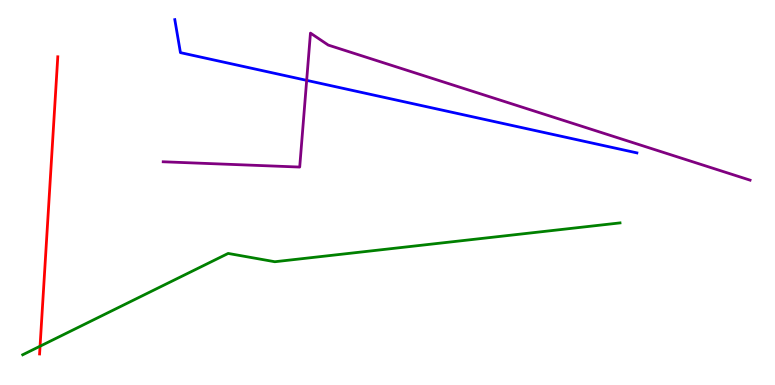[{'lines': ['blue', 'red'], 'intersections': []}, {'lines': ['green', 'red'], 'intersections': [{'x': 0.517, 'y': 1.01}]}, {'lines': ['purple', 'red'], 'intersections': []}, {'lines': ['blue', 'green'], 'intersections': []}, {'lines': ['blue', 'purple'], 'intersections': [{'x': 3.96, 'y': 7.91}]}, {'lines': ['green', 'purple'], 'intersections': []}]